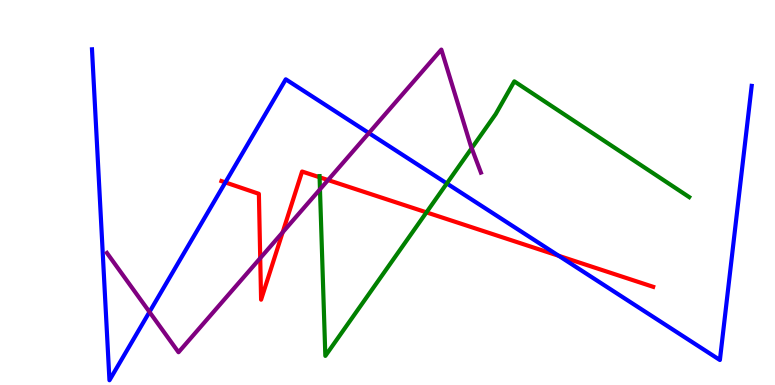[{'lines': ['blue', 'red'], 'intersections': [{'x': 2.91, 'y': 5.26}, {'x': 7.21, 'y': 3.36}]}, {'lines': ['green', 'red'], 'intersections': [{'x': 4.12, 'y': 5.4}, {'x': 5.5, 'y': 4.48}]}, {'lines': ['purple', 'red'], 'intersections': [{'x': 3.36, 'y': 3.29}, {'x': 3.65, 'y': 3.97}, {'x': 4.23, 'y': 5.32}]}, {'lines': ['blue', 'green'], 'intersections': [{'x': 5.77, 'y': 5.23}]}, {'lines': ['blue', 'purple'], 'intersections': [{'x': 1.93, 'y': 1.9}, {'x': 4.76, 'y': 6.54}]}, {'lines': ['green', 'purple'], 'intersections': [{'x': 4.13, 'y': 5.08}, {'x': 6.09, 'y': 6.15}]}]